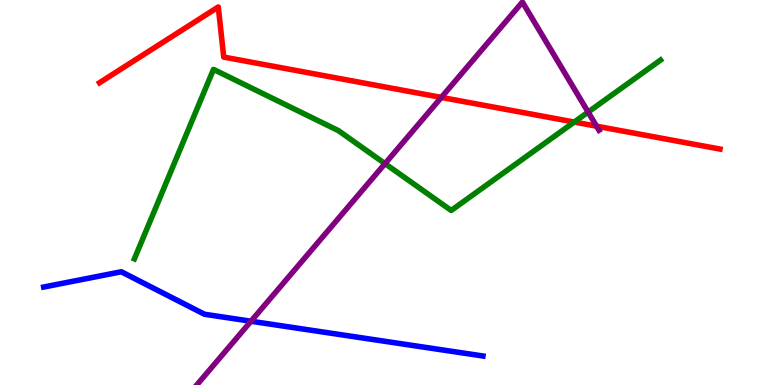[{'lines': ['blue', 'red'], 'intersections': []}, {'lines': ['green', 'red'], 'intersections': [{'x': 7.41, 'y': 6.83}]}, {'lines': ['purple', 'red'], 'intersections': [{'x': 5.69, 'y': 7.47}, {'x': 7.7, 'y': 6.72}]}, {'lines': ['blue', 'green'], 'intersections': []}, {'lines': ['blue', 'purple'], 'intersections': [{'x': 3.24, 'y': 1.66}]}, {'lines': ['green', 'purple'], 'intersections': [{'x': 4.97, 'y': 5.75}, {'x': 7.59, 'y': 7.09}]}]